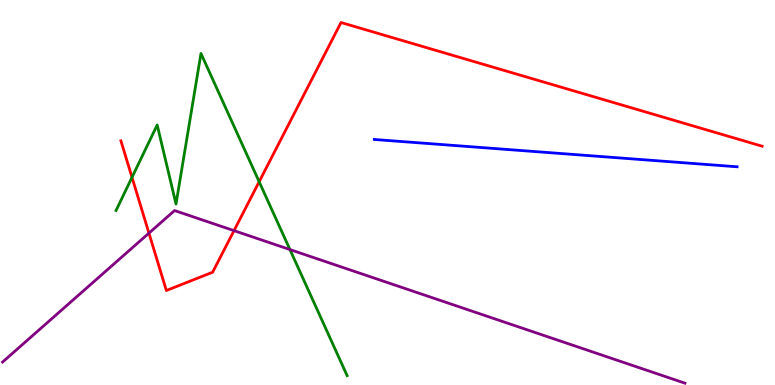[{'lines': ['blue', 'red'], 'intersections': []}, {'lines': ['green', 'red'], 'intersections': [{'x': 1.7, 'y': 5.39}, {'x': 3.34, 'y': 5.28}]}, {'lines': ['purple', 'red'], 'intersections': [{'x': 1.92, 'y': 3.94}, {'x': 3.02, 'y': 4.01}]}, {'lines': ['blue', 'green'], 'intersections': []}, {'lines': ['blue', 'purple'], 'intersections': []}, {'lines': ['green', 'purple'], 'intersections': [{'x': 3.74, 'y': 3.52}]}]